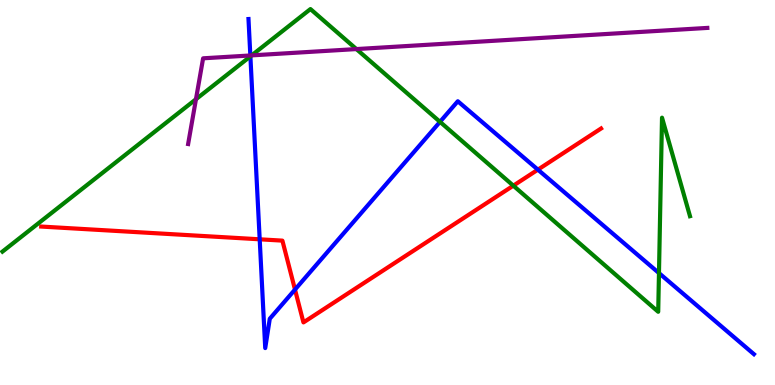[{'lines': ['blue', 'red'], 'intersections': [{'x': 3.35, 'y': 3.78}, {'x': 3.81, 'y': 2.48}, {'x': 6.94, 'y': 5.59}]}, {'lines': ['green', 'red'], 'intersections': [{'x': 6.62, 'y': 5.18}]}, {'lines': ['purple', 'red'], 'intersections': []}, {'lines': ['blue', 'green'], 'intersections': [{'x': 3.23, 'y': 8.54}, {'x': 5.68, 'y': 6.84}, {'x': 8.5, 'y': 2.91}]}, {'lines': ['blue', 'purple'], 'intersections': [{'x': 3.23, 'y': 8.56}]}, {'lines': ['green', 'purple'], 'intersections': [{'x': 2.53, 'y': 7.42}, {'x': 3.25, 'y': 8.56}, {'x': 4.6, 'y': 8.73}]}]